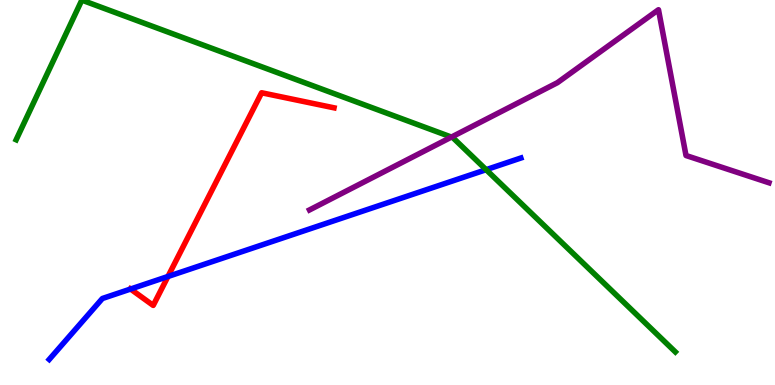[{'lines': ['blue', 'red'], 'intersections': [{'x': 1.68, 'y': 2.49}, {'x': 2.17, 'y': 2.82}]}, {'lines': ['green', 'red'], 'intersections': []}, {'lines': ['purple', 'red'], 'intersections': []}, {'lines': ['blue', 'green'], 'intersections': [{'x': 6.27, 'y': 5.59}]}, {'lines': ['blue', 'purple'], 'intersections': []}, {'lines': ['green', 'purple'], 'intersections': [{'x': 5.82, 'y': 6.44}]}]